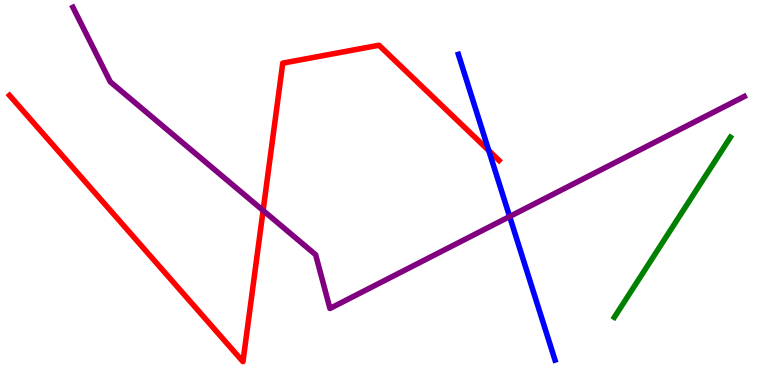[{'lines': ['blue', 'red'], 'intersections': [{'x': 6.31, 'y': 6.09}]}, {'lines': ['green', 'red'], 'intersections': []}, {'lines': ['purple', 'red'], 'intersections': [{'x': 3.39, 'y': 4.53}]}, {'lines': ['blue', 'green'], 'intersections': []}, {'lines': ['blue', 'purple'], 'intersections': [{'x': 6.58, 'y': 4.38}]}, {'lines': ['green', 'purple'], 'intersections': []}]